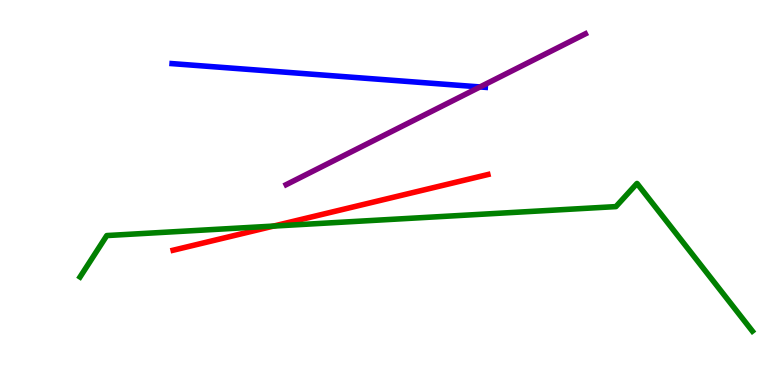[{'lines': ['blue', 'red'], 'intersections': []}, {'lines': ['green', 'red'], 'intersections': [{'x': 3.53, 'y': 4.13}]}, {'lines': ['purple', 'red'], 'intersections': []}, {'lines': ['blue', 'green'], 'intersections': []}, {'lines': ['blue', 'purple'], 'intersections': [{'x': 6.19, 'y': 7.74}]}, {'lines': ['green', 'purple'], 'intersections': []}]